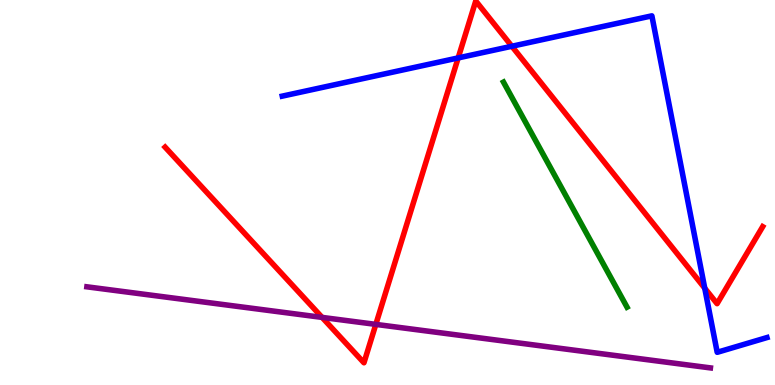[{'lines': ['blue', 'red'], 'intersections': [{'x': 5.91, 'y': 8.5}, {'x': 6.6, 'y': 8.8}, {'x': 9.09, 'y': 2.51}]}, {'lines': ['green', 'red'], 'intersections': []}, {'lines': ['purple', 'red'], 'intersections': [{'x': 4.16, 'y': 1.76}, {'x': 4.85, 'y': 1.57}]}, {'lines': ['blue', 'green'], 'intersections': []}, {'lines': ['blue', 'purple'], 'intersections': []}, {'lines': ['green', 'purple'], 'intersections': []}]